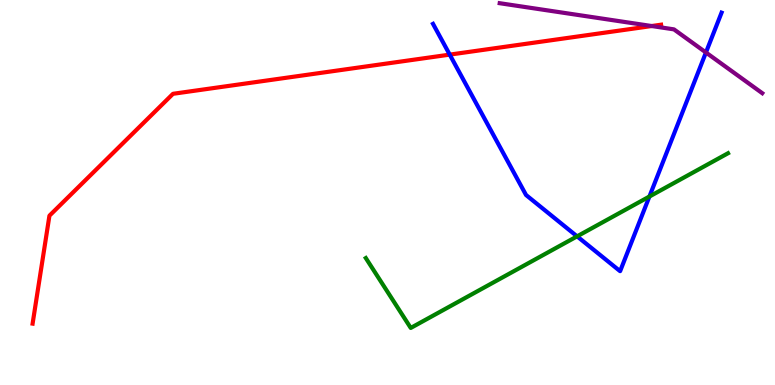[{'lines': ['blue', 'red'], 'intersections': [{'x': 5.8, 'y': 8.58}]}, {'lines': ['green', 'red'], 'intersections': []}, {'lines': ['purple', 'red'], 'intersections': [{'x': 8.41, 'y': 9.32}]}, {'lines': ['blue', 'green'], 'intersections': [{'x': 7.45, 'y': 3.86}, {'x': 8.38, 'y': 4.9}]}, {'lines': ['blue', 'purple'], 'intersections': [{'x': 9.11, 'y': 8.64}]}, {'lines': ['green', 'purple'], 'intersections': []}]